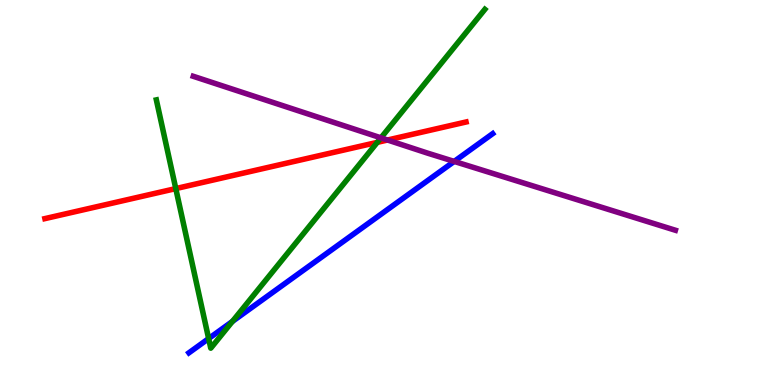[{'lines': ['blue', 'red'], 'intersections': []}, {'lines': ['green', 'red'], 'intersections': [{'x': 2.27, 'y': 5.1}, {'x': 4.87, 'y': 6.3}]}, {'lines': ['purple', 'red'], 'intersections': [{'x': 5.0, 'y': 6.36}]}, {'lines': ['blue', 'green'], 'intersections': [{'x': 2.69, 'y': 1.21}, {'x': 3.0, 'y': 1.65}]}, {'lines': ['blue', 'purple'], 'intersections': [{'x': 5.86, 'y': 5.81}]}, {'lines': ['green', 'purple'], 'intersections': [{'x': 4.92, 'y': 6.42}]}]